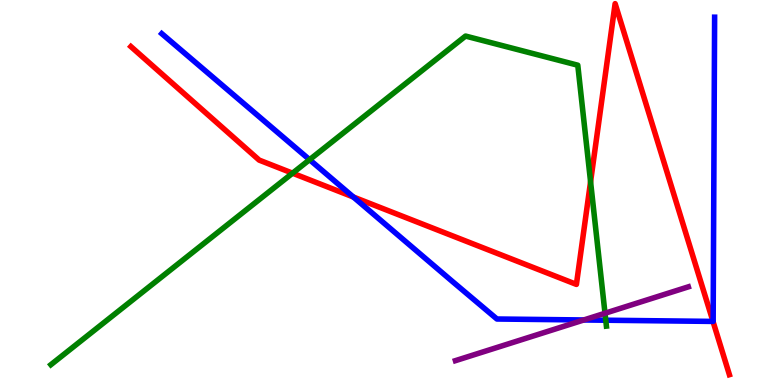[{'lines': ['blue', 'red'], 'intersections': [{'x': 4.56, 'y': 4.88}, {'x': 9.2, 'y': 1.65}]}, {'lines': ['green', 'red'], 'intersections': [{'x': 3.77, 'y': 5.5}, {'x': 7.62, 'y': 5.28}]}, {'lines': ['purple', 'red'], 'intersections': []}, {'lines': ['blue', 'green'], 'intersections': [{'x': 3.99, 'y': 5.85}, {'x': 7.82, 'y': 1.68}]}, {'lines': ['blue', 'purple'], 'intersections': [{'x': 7.53, 'y': 1.69}]}, {'lines': ['green', 'purple'], 'intersections': [{'x': 7.81, 'y': 1.86}]}]